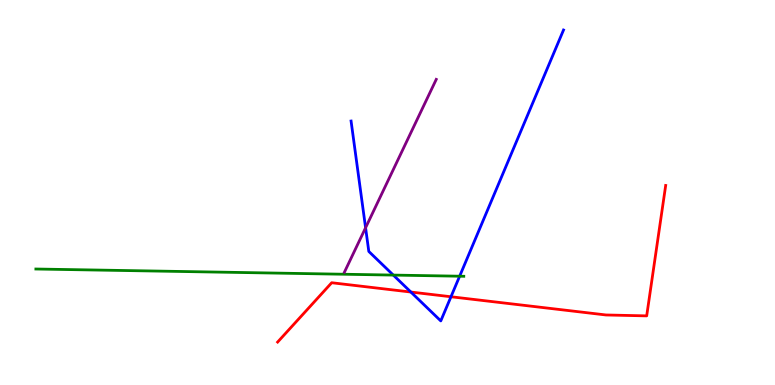[{'lines': ['blue', 'red'], 'intersections': [{'x': 5.3, 'y': 2.41}, {'x': 5.82, 'y': 2.29}]}, {'lines': ['green', 'red'], 'intersections': []}, {'lines': ['purple', 'red'], 'intersections': []}, {'lines': ['blue', 'green'], 'intersections': [{'x': 5.07, 'y': 2.85}, {'x': 5.93, 'y': 2.83}]}, {'lines': ['blue', 'purple'], 'intersections': [{'x': 4.72, 'y': 4.08}]}, {'lines': ['green', 'purple'], 'intersections': []}]